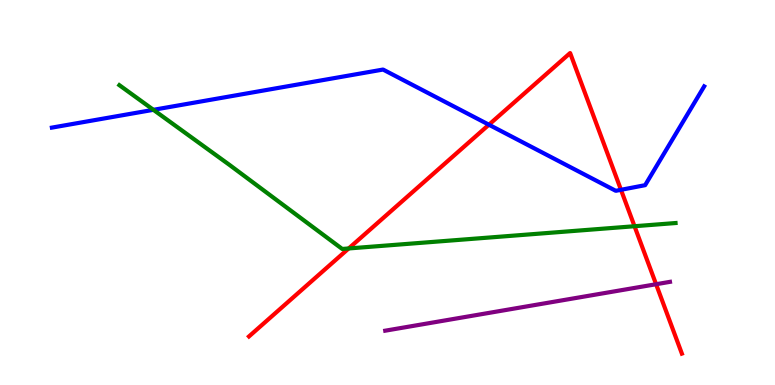[{'lines': ['blue', 'red'], 'intersections': [{'x': 6.31, 'y': 6.76}, {'x': 8.01, 'y': 5.07}]}, {'lines': ['green', 'red'], 'intersections': [{'x': 4.5, 'y': 3.55}, {'x': 8.19, 'y': 4.12}]}, {'lines': ['purple', 'red'], 'intersections': [{'x': 8.47, 'y': 2.62}]}, {'lines': ['blue', 'green'], 'intersections': [{'x': 1.98, 'y': 7.15}]}, {'lines': ['blue', 'purple'], 'intersections': []}, {'lines': ['green', 'purple'], 'intersections': []}]